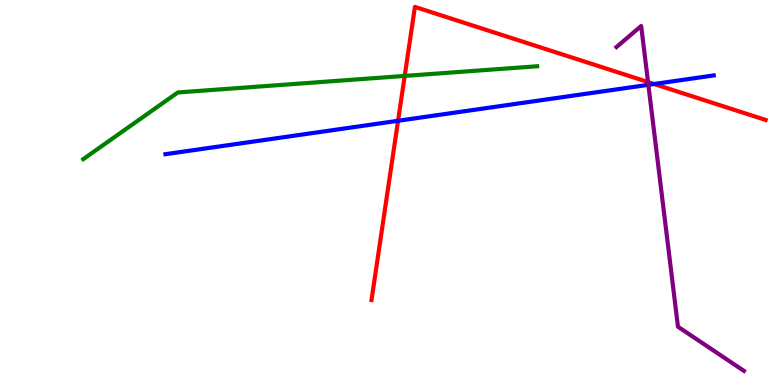[{'lines': ['blue', 'red'], 'intersections': [{'x': 5.14, 'y': 6.86}, {'x': 8.44, 'y': 7.82}]}, {'lines': ['green', 'red'], 'intersections': [{'x': 5.22, 'y': 8.03}]}, {'lines': ['purple', 'red'], 'intersections': [{'x': 8.36, 'y': 7.87}]}, {'lines': ['blue', 'green'], 'intersections': []}, {'lines': ['blue', 'purple'], 'intersections': [{'x': 8.37, 'y': 7.8}]}, {'lines': ['green', 'purple'], 'intersections': []}]